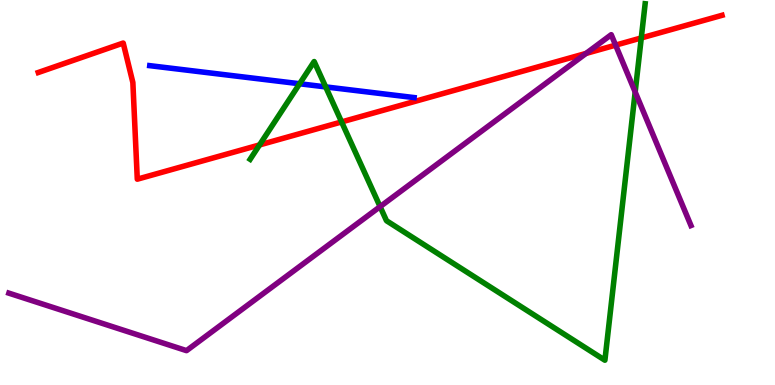[{'lines': ['blue', 'red'], 'intersections': []}, {'lines': ['green', 'red'], 'intersections': [{'x': 3.35, 'y': 6.24}, {'x': 4.41, 'y': 6.83}, {'x': 8.27, 'y': 9.01}]}, {'lines': ['purple', 'red'], 'intersections': [{'x': 7.56, 'y': 8.61}, {'x': 7.94, 'y': 8.83}]}, {'lines': ['blue', 'green'], 'intersections': [{'x': 3.87, 'y': 7.82}, {'x': 4.2, 'y': 7.74}]}, {'lines': ['blue', 'purple'], 'intersections': []}, {'lines': ['green', 'purple'], 'intersections': [{'x': 4.9, 'y': 4.63}, {'x': 8.2, 'y': 7.61}]}]